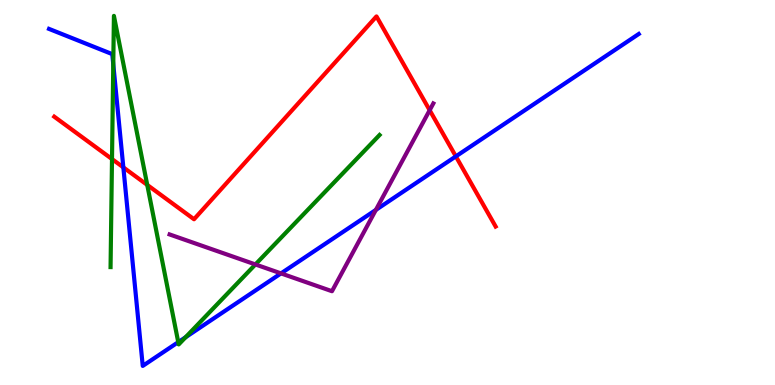[{'lines': ['blue', 'red'], 'intersections': [{'x': 1.59, 'y': 5.65}, {'x': 5.88, 'y': 5.94}]}, {'lines': ['green', 'red'], 'intersections': [{'x': 1.45, 'y': 5.87}, {'x': 1.9, 'y': 5.2}]}, {'lines': ['purple', 'red'], 'intersections': [{'x': 5.54, 'y': 7.14}]}, {'lines': ['blue', 'green'], 'intersections': [{'x': 1.46, 'y': 8.33}, {'x': 2.3, 'y': 1.11}, {'x': 2.39, 'y': 1.24}]}, {'lines': ['blue', 'purple'], 'intersections': [{'x': 3.63, 'y': 2.9}, {'x': 4.85, 'y': 4.55}]}, {'lines': ['green', 'purple'], 'intersections': [{'x': 3.3, 'y': 3.13}]}]